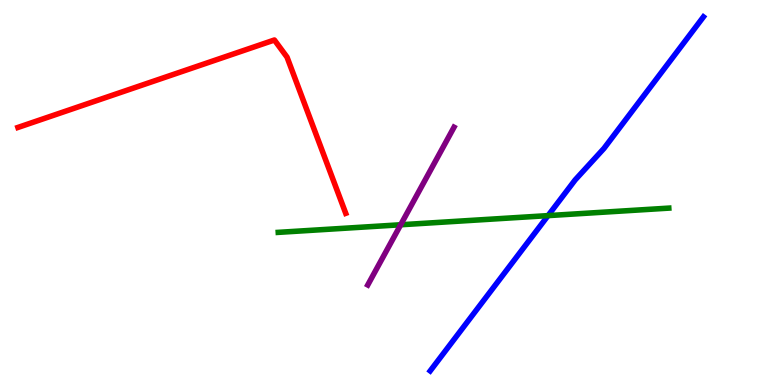[{'lines': ['blue', 'red'], 'intersections': []}, {'lines': ['green', 'red'], 'intersections': []}, {'lines': ['purple', 'red'], 'intersections': []}, {'lines': ['blue', 'green'], 'intersections': [{'x': 7.07, 'y': 4.4}]}, {'lines': ['blue', 'purple'], 'intersections': []}, {'lines': ['green', 'purple'], 'intersections': [{'x': 5.17, 'y': 4.16}]}]